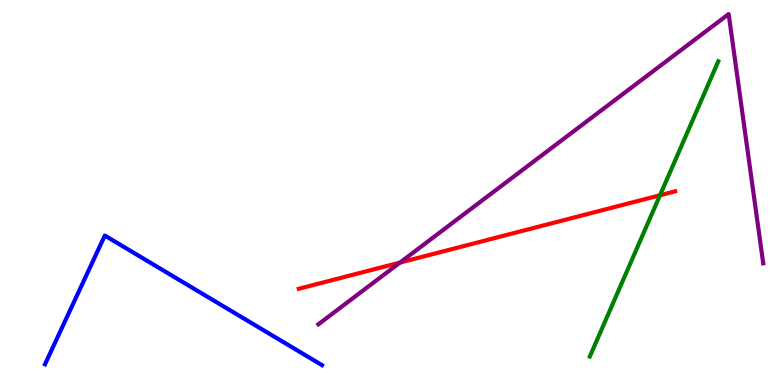[{'lines': ['blue', 'red'], 'intersections': []}, {'lines': ['green', 'red'], 'intersections': [{'x': 8.52, 'y': 4.93}]}, {'lines': ['purple', 'red'], 'intersections': [{'x': 5.16, 'y': 3.18}]}, {'lines': ['blue', 'green'], 'intersections': []}, {'lines': ['blue', 'purple'], 'intersections': []}, {'lines': ['green', 'purple'], 'intersections': []}]